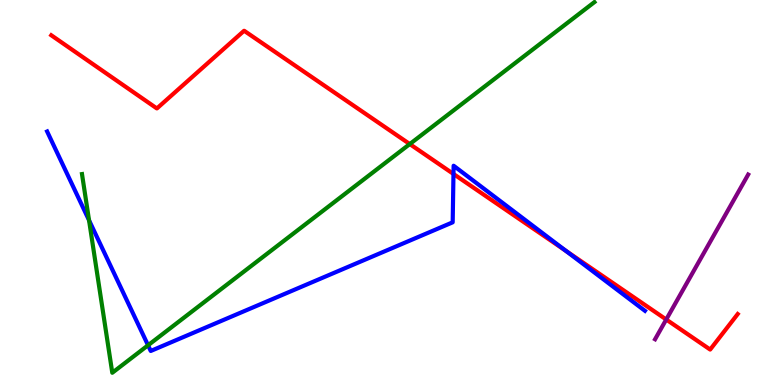[{'lines': ['blue', 'red'], 'intersections': [{'x': 5.85, 'y': 5.48}, {'x': 7.3, 'y': 3.48}]}, {'lines': ['green', 'red'], 'intersections': [{'x': 5.29, 'y': 6.26}]}, {'lines': ['purple', 'red'], 'intersections': [{'x': 8.6, 'y': 1.7}]}, {'lines': ['blue', 'green'], 'intersections': [{'x': 1.15, 'y': 4.28}, {'x': 1.91, 'y': 1.03}]}, {'lines': ['blue', 'purple'], 'intersections': []}, {'lines': ['green', 'purple'], 'intersections': []}]